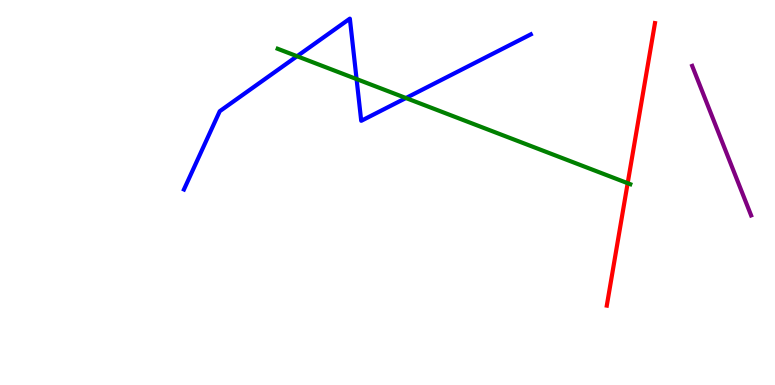[{'lines': ['blue', 'red'], 'intersections': []}, {'lines': ['green', 'red'], 'intersections': [{'x': 8.1, 'y': 5.24}]}, {'lines': ['purple', 'red'], 'intersections': []}, {'lines': ['blue', 'green'], 'intersections': [{'x': 3.83, 'y': 8.54}, {'x': 4.6, 'y': 7.95}, {'x': 5.24, 'y': 7.45}]}, {'lines': ['blue', 'purple'], 'intersections': []}, {'lines': ['green', 'purple'], 'intersections': []}]